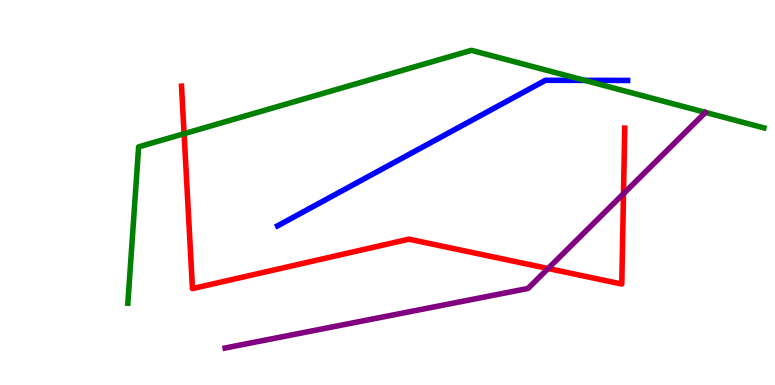[{'lines': ['blue', 'red'], 'intersections': []}, {'lines': ['green', 'red'], 'intersections': [{'x': 2.38, 'y': 6.53}]}, {'lines': ['purple', 'red'], 'intersections': [{'x': 7.07, 'y': 3.03}, {'x': 8.05, 'y': 4.97}]}, {'lines': ['blue', 'green'], 'intersections': [{'x': 7.54, 'y': 7.91}]}, {'lines': ['blue', 'purple'], 'intersections': []}, {'lines': ['green', 'purple'], 'intersections': []}]